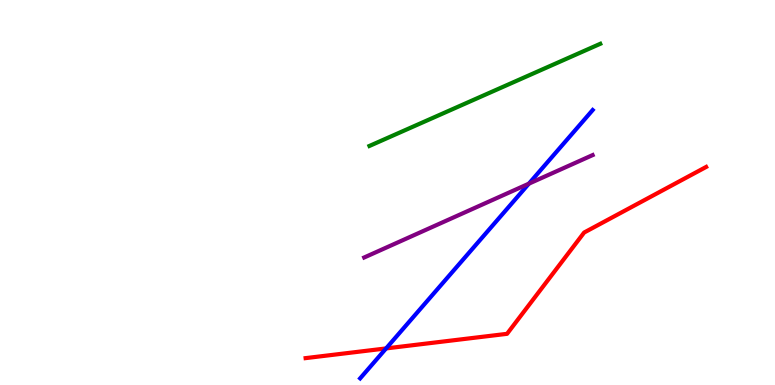[{'lines': ['blue', 'red'], 'intersections': [{'x': 4.98, 'y': 0.95}]}, {'lines': ['green', 'red'], 'intersections': []}, {'lines': ['purple', 'red'], 'intersections': []}, {'lines': ['blue', 'green'], 'intersections': []}, {'lines': ['blue', 'purple'], 'intersections': [{'x': 6.82, 'y': 5.23}]}, {'lines': ['green', 'purple'], 'intersections': []}]